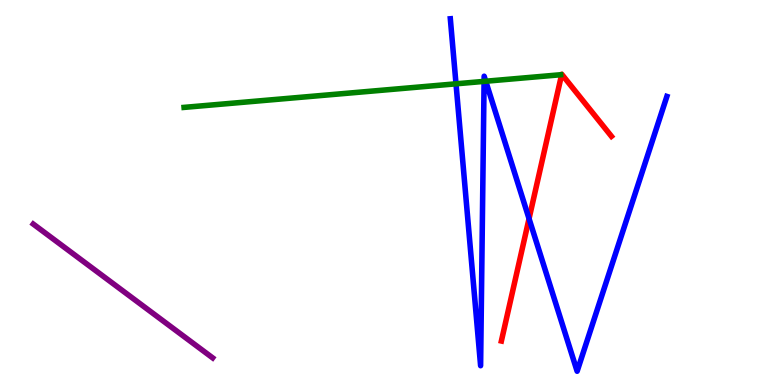[{'lines': ['blue', 'red'], 'intersections': [{'x': 6.83, 'y': 4.32}]}, {'lines': ['green', 'red'], 'intersections': []}, {'lines': ['purple', 'red'], 'intersections': []}, {'lines': ['blue', 'green'], 'intersections': [{'x': 5.88, 'y': 7.82}, {'x': 6.25, 'y': 7.89}, {'x': 6.27, 'y': 7.89}]}, {'lines': ['blue', 'purple'], 'intersections': []}, {'lines': ['green', 'purple'], 'intersections': []}]